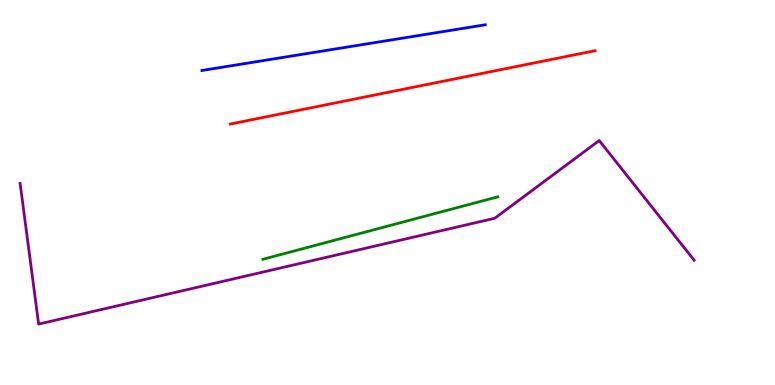[{'lines': ['blue', 'red'], 'intersections': []}, {'lines': ['green', 'red'], 'intersections': []}, {'lines': ['purple', 'red'], 'intersections': []}, {'lines': ['blue', 'green'], 'intersections': []}, {'lines': ['blue', 'purple'], 'intersections': []}, {'lines': ['green', 'purple'], 'intersections': []}]